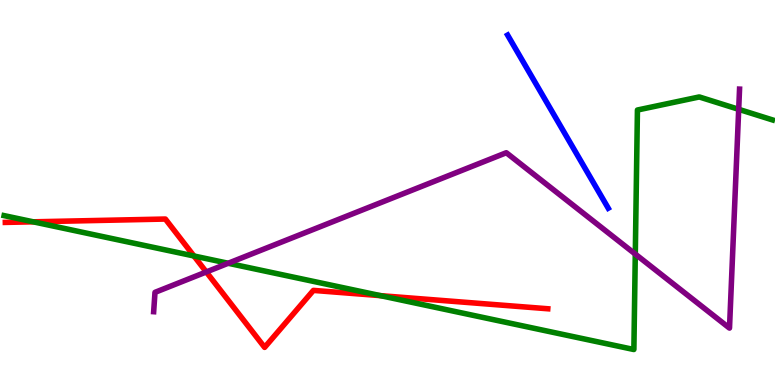[{'lines': ['blue', 'red'], 'intersections': []}, {'lines': ['green', 'red'], 'intersections': [{'x': 0.429, 'y': 4.24}, {'x': 2.5, 'y': 3.35}, {'x': 4.91, 'y': 2.32}]}, {'lines': ['purple', 'red'], 'intersections': [{'x': 2.66, 'y': 2.94}]}, {'lines': ['blue', 'green'], 'intersections': []}, {'lines': ['blue', 'purple'], 'intersections': []}, {'lines': ['green', 'purple'], 'intersections': [{'x': 2.94, 'y': 3.16}, {'x': 8.2, 'y': 3.4}, {'x': 9.53, 'y': 7.16}]}]